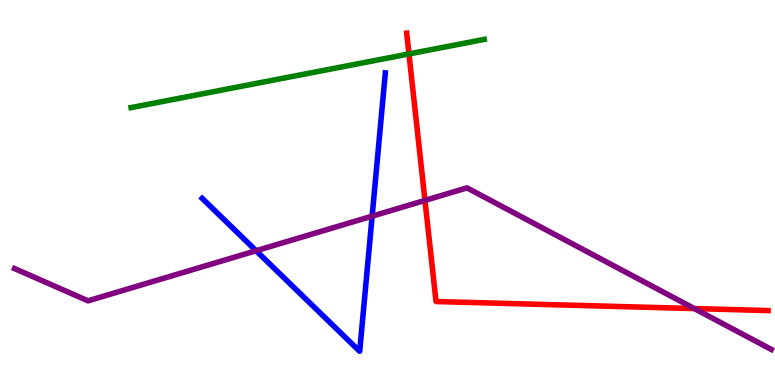[{'lines': ['blue', 'red'], 'intersections': []}, {'lines': ['green', 'red'], 'intersections': [{'x': 5.28, 'y': 8.6}]}, {'lines': ['purple', 'red'], 'intersections': [{'x': 5.48, 'y': 4.79}, {'x': 8.96, 'y': 1.99}]}, {'lines': ['blue', 'green'], 'intersections': []}, {'lines': ['blue', 'purple'], 'intersections': [{'x': 3.3, 'y': 3.49}, {'x': 4.8, 'y': 4.39}]}, {'lines': ['green', 'purple'], 'intersections': []}]